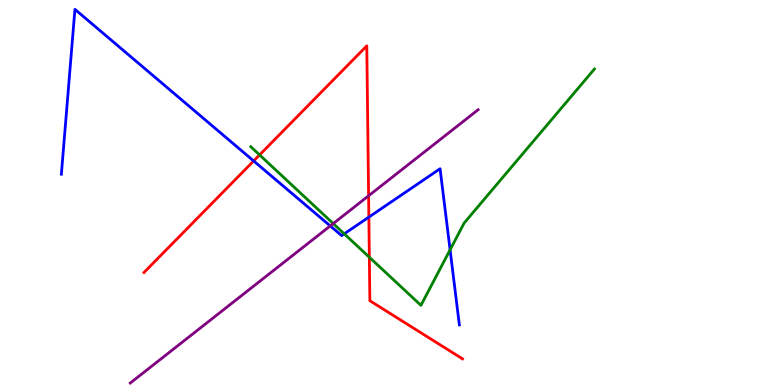[{'lines': ['blue', 'red'], 'intersections': [{'x': 3.27, 'y': 5.82}, {'x': 4.76, 'y': 4.36}]}, {'lines': ['green', 'red'], 'intersections': [{'x': 3.35, 'y': 5.98}, {'x': 4.77, 'y': 3.32}]}, {'lines': ['purple', 'red'], 'intersections': [{'x': 4.76, 'y': 4.91}]}, {'lines': ['blue', 'green'], 'intersections': [{'x': 4.44, 'y': 3.93}, {'x': 5.81, 'y': 3.51}]}, {'lines': ['blue', 'purple'], 'intersections': [{'x': 4.26, 'y': 4.13}]}, {'lines': ['green', 'purple'], 'intersections': [{'x': 4.3, 'y': 4.19}]}]